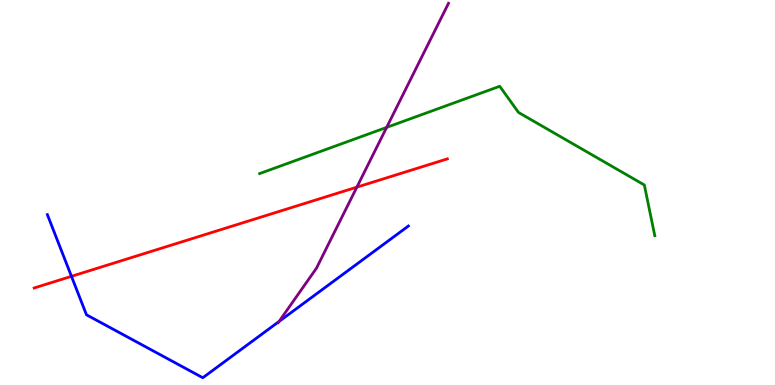[{'lines': ['blue', 'red'], 'intersections': [{'x': 0.922, 'y': 2.82}]}, {'lines': ['green', 'red'], 'intersections': []}, {'lines': ['purple', 'red'], 'intersections': [{'x': 4.6, 'y': 5.14}]}, {'lines': ['blue', 'green'], 'intersections': []}, {'lines': ['blue', 'purple'], 'intersections': [{'x': 3.6, 'y': 1.65}]}, {'lines': ['green', 'purple'], 'intersections': [{'x': 4.99, 'y': 6.69}]}]